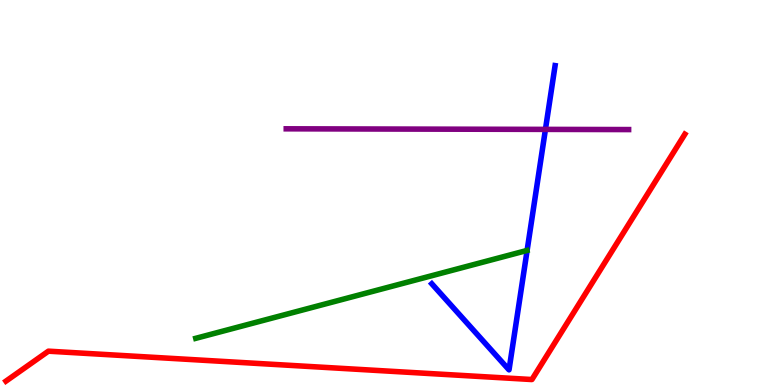[{'lines': ['blue', 'red'], 'intersections': []}, {'lines': ['green', 'red'], 'intersections': []}, {'lines': ['purple', 'red'], 'intersections': []}, {'lines': ['blue', 'green'], 'intersections': []}, {'lines': ['blue', 'purple'], 'intersections': [{'x': 7.04, 'y': 6.64}]}, {'lines': ['green', 'purple'], 'intersections': []}]